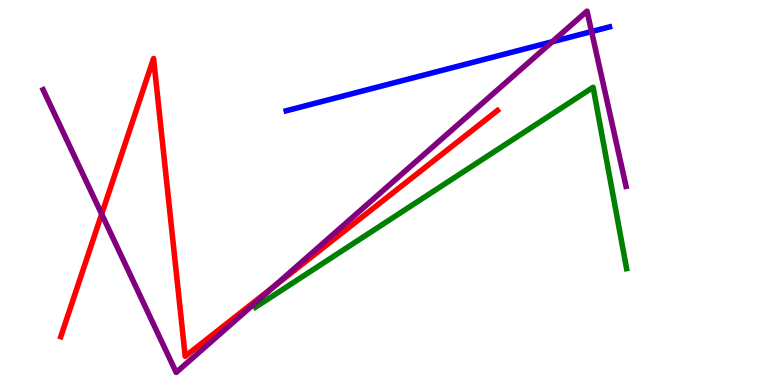[{'lines': ['blue', 'red'], 'intersections': []}, {'lines': ['green', 'red'], 'intersections': []}, {'lines': ['purple', 'red'], 'intersections': [{'x': 1.31, 'y': 4.44}, {'x': 3.53, 'y': 2.56}]}, {'lines': ['blue', 'green'], 'intersections': []}, {'lines': ['blue', 'purple'], 'intersections': [{'x': 7.13, 'y': 8.92}, {'x': 7.63, 'y': 9.18}]}, {'lines': ['green', 'purple'], 'intersections': []}]